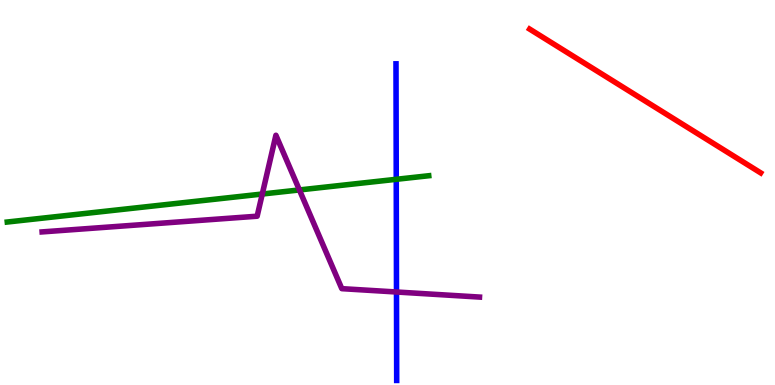[{'lines': ['blue', 'red'], 'intersections': []}, {'lines': ['green', 'red'], 'intersections': []}, {'lines': ['purple', 'red'], 'intersections': []}, {'lines': ['blue', 'green'], 'intersections': [{'x': 5.11, 'y': 5.34}]}, {'lines': ['blue', 'purple'], 'intersections': [{'x': 5.12, 'y': 2.42}]}, {'lines': ['green', 'purple'], 'intersections': [{'x': 3.38, 'y': 4.96}, {'x': 3.86, 'y': 5.07}]}]